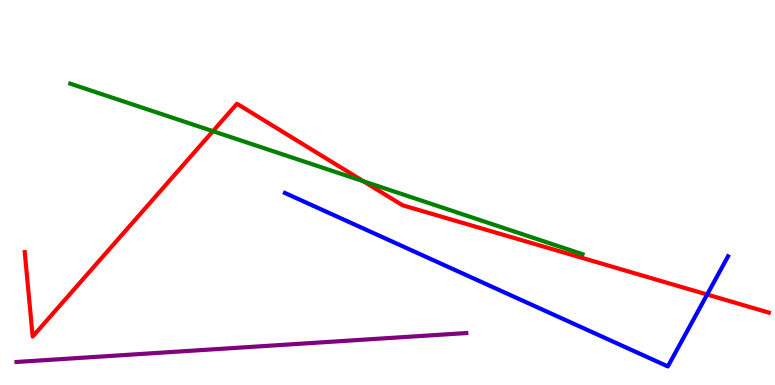[{'lines': ['blue', 'red'], 'intersections': [{'x': 9.12, 'y': 2.35}]}, {'lines': ['green', 'red'], 'intersections': [{'x': 2.75, 'y': 6.59}, {'x': 4.69, 'y': 5.29}]}, {'lines': ['purple', 'red'], 'intersections': []}, {'lines': ['blue', 'green'], 'intersections': []}, {'lines': ['blue', 'purple'], 'intersections': []}, {'lines': ['green', 'purple'], 'intersections': []}]